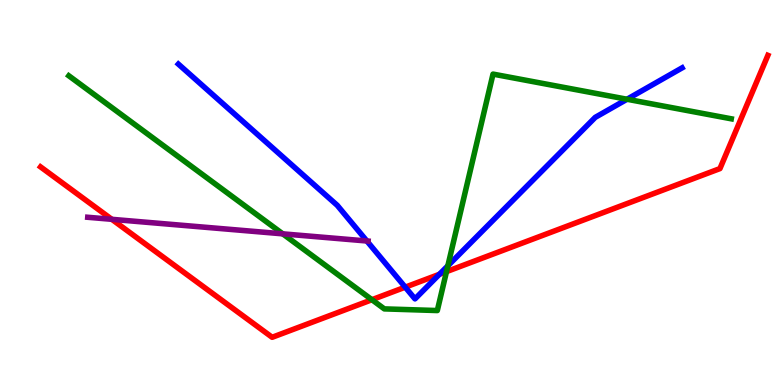[{'lines': ['blue', 'red'], 'intersections': [{'x': 5.23, 'y': 2.54}, {'x': 5.67, 'y': 2.88}]}, {'lines': ['green', 'red'], 'intersections': [{'x': 4.8, 'y': 2.22}, {'x': 5.76, 'y': 2.94}]}, {'lines': ['purple', 'red'], 'intersections': [{'x': 1.44, 'y': 4.3}]}, {'lines': ['blue', 'green'], 'intersections': [{'x': 5.78, 'y': 3.1}, {'x': 8.09, 'y': 7.42}]}, {'lines': ['blue', 'purple'], 'intersections': [{'x': 4.73, 'y': 3.74}]}, {'lines': ['green', 'purple'], 'intersections': [{'x': 3.65, 'y': 3.93}]}]